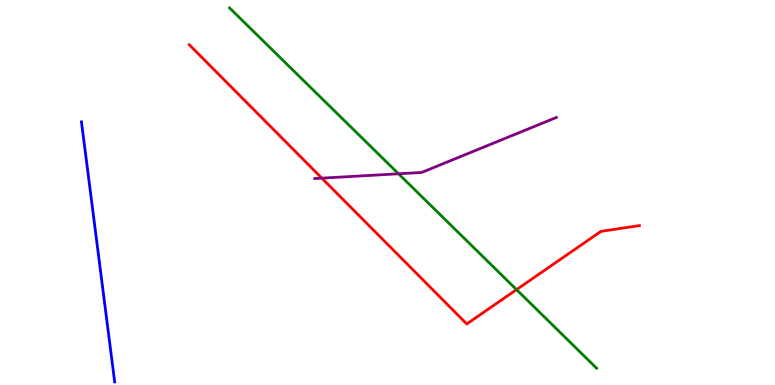[{'lines': ['blue', 'red'], 'intersections': []}, {'lines': ['green', 'red'], 'intersections': [{'x': 6.66, 'y': 2.48}]}, {'lines': ['purple', 'red'], 'intersections': [{'x': 4.15, 'y': 5.37}]}, {'lines': ['blue', 'green'], 'intersections': []}, {'lines': ['blue', 'purple'], 'intersections': []}, {'lines': ['green', 'purple'], 'intersections': [{'x': 5.14, 'y': 5.49}]}]